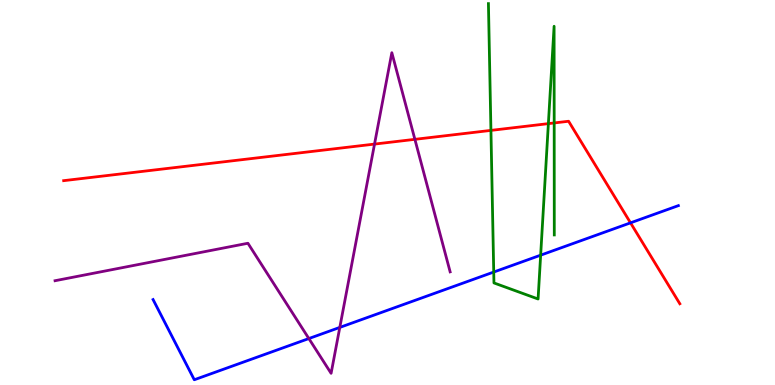[{'lines': ['blue', 'red'], 'intersections': [{'x': 8.14, 'y': 4.21}]}, {'lines': ['green', 'red'], 'intersections': [{'x': 6.33, 'y': 6.61}, {'x': 7.08, 'y': 6.79}, {'x': 7.15, 'y': 6.81}]}, {'lines': ['purple', 'red'], 'intersections': [{'x': 4.83, 'y': 6.26}, {'x': 5.35, 'y': 6.38}]}, {'lines': ['blue', 'green'], 'intersections': [{'x': 6.37, 'y': 2.93}, {'x': 6.98, 'y': 3.37}]}, {'lines': ['blue', 'purple'], 'intersections': [{'x': 3.99, 'y': 1.21}, {'x': 4.38, 'y': 1.5}]}, {'lines': ['green', 'purple'], 'intersections': []}]